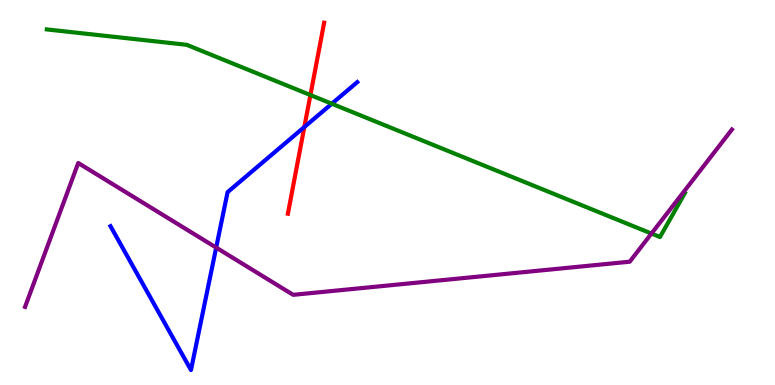[{'lines': ['blue', 'red'], 'intersections': [{'x': 3.93, 'y': 6.7}]}, {'lines': ['green', 'red'], 'intersections': [{'x': 4.01, 'y': 7.53}]}, {'lines': ['purple', 'red'], 'intersections': []}, {'lines': ['blue', 'green'], 'intersections': [{'x': 4.28, 'y': 7.31}]}, {'lines': ['blue', 'purple'], 'intersections': [{'x': 2.79, 'y': 3.57}]}, {'lines': ['green', 'purple'], 'intersections': [{'x': 8.41, 'y': 3.93}]}]